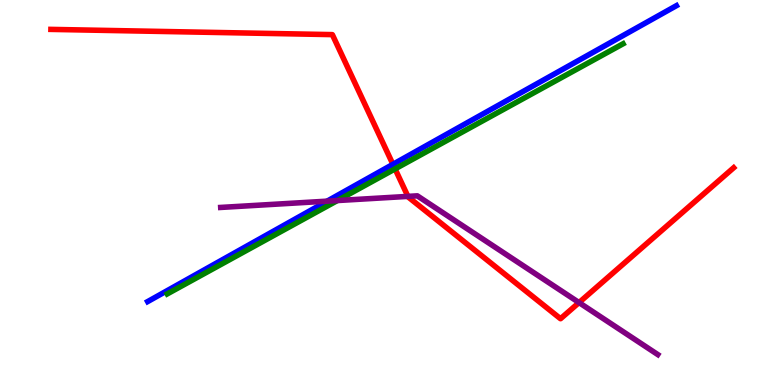[{'lines': ['blue', 'red'], 'intersections': [{'x': 5.07, 'y': 5.73}]}, {'lines': ['green', 'red'], 'intersections': [{'x': 5.1, 'y': 5.61}]}, {'lines': ['purple', 'red'], 'intersections': [{'x': 5.26, 'y': 4.9}, {'x': 7.47, 'y': 2.14}]}, {'lines': ['blue', 'green'], 'intersections': []}, {'lines': ['blue', 'purple'], 'intersections': [{'x': 4.22, 'y': 4.78}]}, {'lines': ['green', 'purple'], 'intersections': [{'x': 4.35, 'y': 4.79}]}]